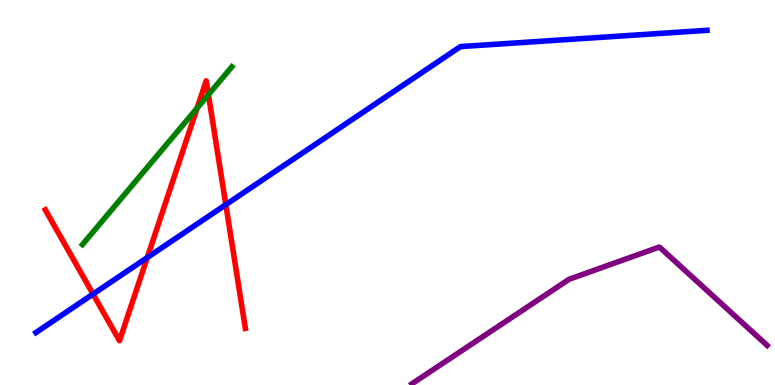[{'lines': ['blue', 'red'], 'intersections': [{'x': 1.2, 'y': 2.36}, {'x': 1.9, 'y': 3.31}, {'x': 2.91, 'y': 4.68}]}, {'lines': ['green', 'red'], 'intersections': [{'x': 2.54, 'y': 7.19}, {'x': 2.69, 'y': 7.54}]}, {'lines': ['purple', 'red'], 'intersections': []}, {'lines': ['blue', 'green'], 'intersections': []}, {'lines': ['blue', 'purple'], 'intersections': []}, {'lines': ['green', 'purple'], 'intersections': []}]